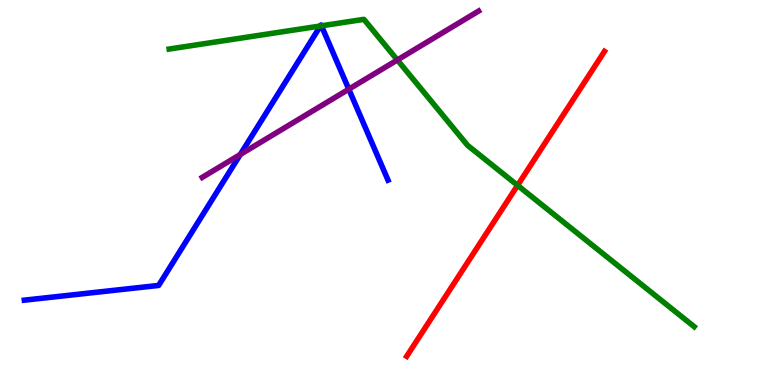[{'lines': ['blue', 'red'], 'intersections': []}, {'lines': ['green', 'red'], 'intersections': [{'x': 6.68, 'y': 5.19}]}, {'lines': ['purple', 'red'], 'intersections': []}, {'lines': ['blue', 'green'], 'intersections': [{'x': 4.13, 'y': 9.33}, {'x': 4.15, 'y': 9.33}]}, {'lines': ['blue', 'purple'], 'intersections': [{'x': 3.1, 'y': 5.99}, {'x': 4.5, 'y': 7.68}]}, {'lines': ['green', 'purple'], 'intersections': [{'x': 5.13, 'y': 8.44}]}]